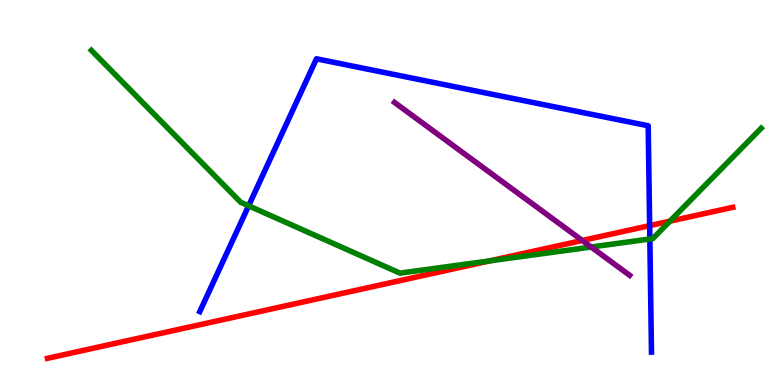[{'lines': ['blue', 'red'], 'intersections': [{'x': 8.38, 'y': 4.14}]}, {'lines': ['green', 'red'], 'intersections': [{'x': 6.32, 'y': 3.22}, {'x': 8.64, 'y': 4.26}]}, {'lines': ['purple', 'red'], 'intersections': [{'x': 7.51, 'y': 3.75}]}, {'lines': ['blue', 'green'], 'intersections': [{'x': 3.21, 'y': 4.65}, {'x': 8.39, 'y': 3.79}]}, {'lines': ['blue', 'purple'], 'intersections': []}, {'lines': ['green', 'purple'], 'intersections': [{'x': 7.63, 'y': 3.58}]}]